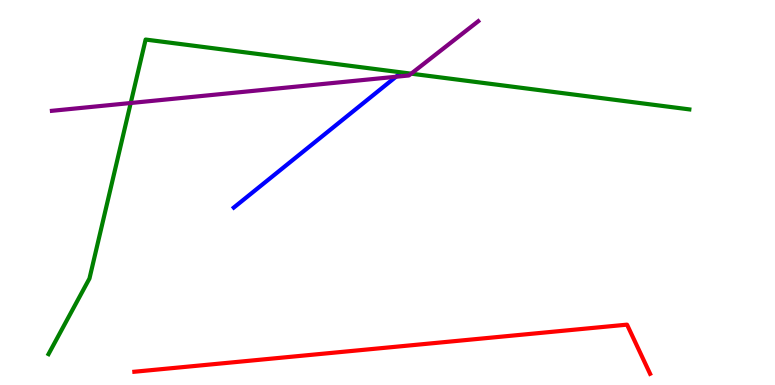[{'lines': ['blue', 'red'], 'intersections': []}, {'lines': ['green', 'red'], 'intersections': []}, {'lines': ['purple', 'red'], 'intersections': []}, {'lines': ['blue', 'green'], 'intersections': []}, {'lines': ['blue', 'purple'], 'intersections': [{'x': 5.11, 'y': 8.01}]}, {'lines': ['green', 'purple'], 'intersections': [{'x': 1.69, 'y': 7.32}, {'x': 5.31, 'y': 8.09}]}]